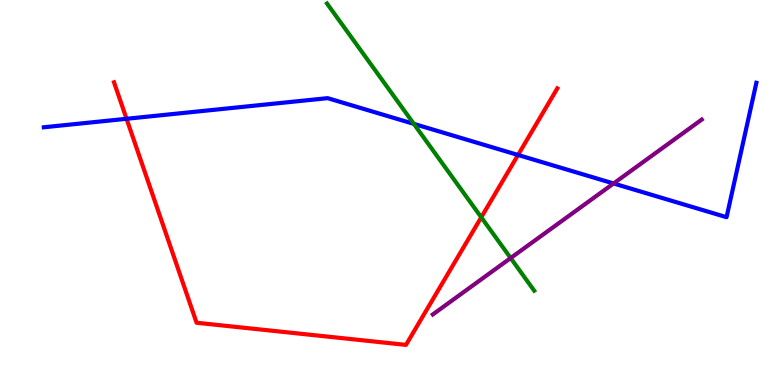[{'lines': ['blue', 'red'], 'intersections': [{'x': 1.63, 'y': 6.91}, {'x': 6.68, 'y': 5.97}]}, {'lines': ['green', 'red'], 'intersections': [{'x': 6.21, 'y': 4.36}]}, {'lines': ['purple', 'red'], 'intersections': []}, {'lines': ['blue', 'green'], 'intersections': [{'x': 5.34, 'y': 6.78}]}, {'lines': ['blue', 'purple'], 'intersections': [{'x': 7.92, 'y': 5.23}]}, {'lines': ['green', 'purple'], 'intersections': [{'x': 6.59, 'y': 3.3}]}]